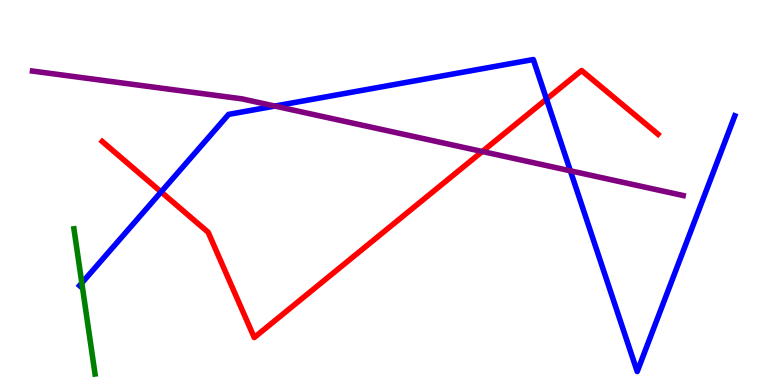[{'lines': ['blue', 'red'], 'intersections': [{'x': 2.08, 'y': 5.02}, {'x': 7.05, 'y': 7.43}]}, {'lines': ['green', 'red'], 'intersections': []}, {'lines': ['purple', 'red'], 'intersections': [{'x': 6.22, 'y': 6.06}]}, {'lines': ['blue', 'green'], 'intersections': [{'x': 1.06, 'y': 2.65}]}, {'lines': ['blue', 'purple'], 'intersections': [{'x': 3.55, 'y': 7.25}, {'x': 7.36, 'y': 5.56}]}, {'lines': ['green', 'purple'], 'intersections': []}]